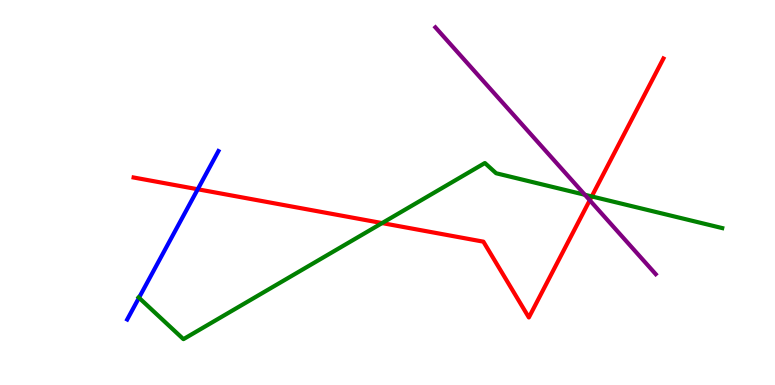[{'lines': ['blue', 'red'], 'intersections': [{'x': 2.55, 'y': 5.08}]}, {'lines': ['green', 'red'], 'intersections': [{'x': 4.93, 'y': 4.21}, {'x': 7.64, 'y': 4.9}]}, {'lines': ['purple', 'red'], 'intersections': [{'x': 7.61, 'y': 4.8}]}, {'lines': ['blue', 'green'], 'intersections': [{'x': 1.79, 'y': 2.27}]}, {'lines': ['blue', 'purple'], 'intersections': []}, {'lines': ['green', 'purple'], 'intersections': [{'x': 7.55, 'y': 4.94}]}]